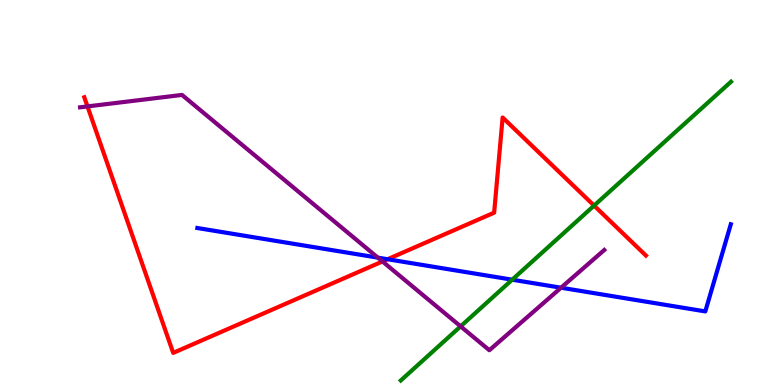[{'lines': ['blue', 'red'], 'intersections': [{'x': 5.0, 'y': 3.27}]}, {'lines': ['green', 'red'], 'intersections': [{'x': 7.67, 'y': 4.66}]}, {'lines': ['purple', 'red'], 'intersections': [{'x': 1.13, 'y': 7.24}, {'x': 4.94, 'y': 3.21}]}, {'lines': ['blue', 'green'], 'intersections': [{'x': 6.61, 'y': 2.74}]}, {'lines': ['blue', 'purple'], 'intersections': [{'x': 4.88, 'y': 3.31}, {'x': 7.24, 'y': 2.53}]}, {'lines': ['green', 'purple'], 'intersections': [{'x': 5.94, 'y': 1.52}]}]